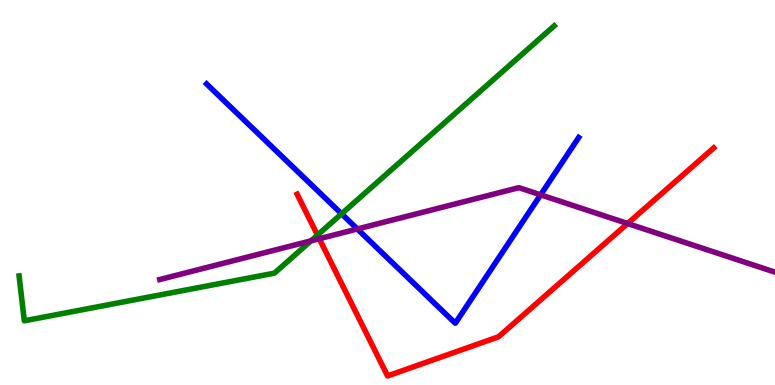[{'lines': ['blue', 'red'], 'intersections': []}, {'lines': ['green', 'red'], 'intersections': [{'x': 4.1, 'y': 3.89}]}, {'lines': ['purple', 'red'], 'intersections': [{'x': 4.12, 'y': 3.8}, {'x': 8.1, 'y': 4.19}]}, {'lines': ['blue', 'green'], 'intersections': [{'x': 4.41, 'y': 4.45}]}, {'lines': ['blue', 'purple'], 'intersections': [{'x': 4.61, 'y': 4.05}, {'x': 6.98, 'y': 4.94}]}, {'lines': ['green', 'purple'], 'intersections': [{'x': 4.01, 'y': 3.74}]}]